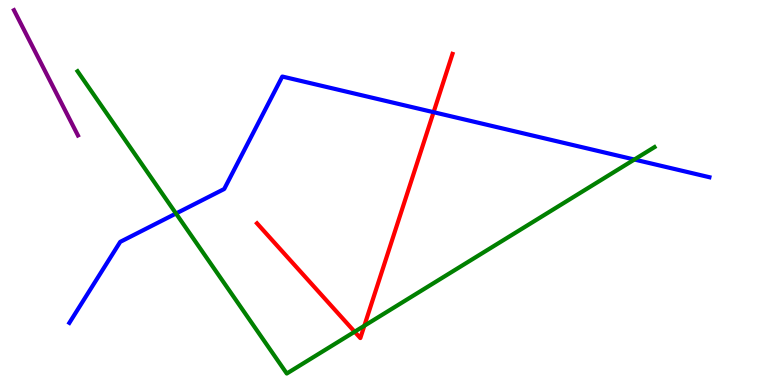[{'lines': ['blue', 'red'], 'intersections': [{'x': 5.59, 'y': 7.09}]}, {'lines': ['green', 'red'], 'intersections': [{'x': 4.58, 'y': 1.38}, {'x': 4.7, 'y': 1.54}]}, {'lines': ['purple', 'red'], 'intersections': []}, {'lines': ['blue', 'green'], 'intersections': [{'x': 2.27, 'y': 4.45}, {'x': 8.19, 'y': 5.86}]}, {'lines': ['blue', 'purple'], 'intersections': []}, {'lines': ['green', 'purple'], 'intersections': []}]